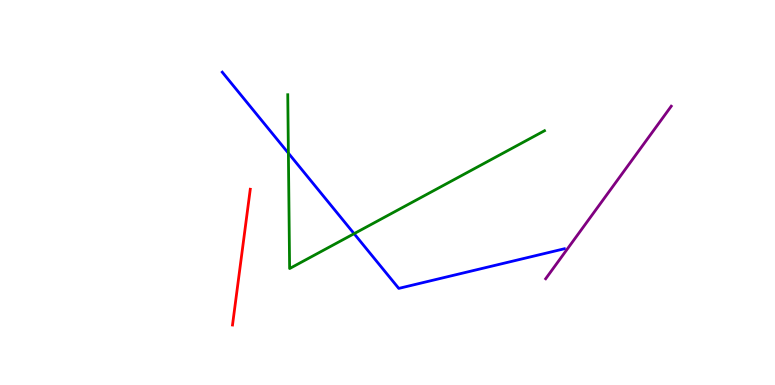[{'lines': ['blue', 'red'], 'intersections': []}, {'lines': ['green', 'red'], 'intersections': []}, {'lines': ['purple', 'red'], 'intersections': []}, {'lines': ['blue', 'green'], 'intersections': [{'x': 3.72, 'y': 6.02}, {'x': 4.57, 'y': 3.93}]}, {'lines': ['blue', 'purple'], 'intersections': []}, {'lines': ['green', 'purple'], 'intersections': []}]